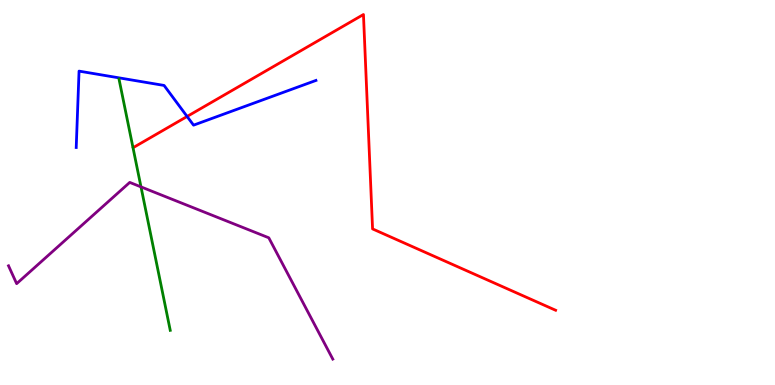[{'lines': ['blue', 'red'], 'intersections': [{'x': 2.41, 'y': 6.97}]}, {'lines': ['green', 'red'], 'intersections': []}, {'lines': ['purple', 'red'], 'intersections': []}, {'lines': ['blue', 'green'], 'intersections': []}, {'lines': ['blue', 'purple'], 'intersections': []}, {'lines': ['green', 'purple'], 'intersections': [{'x': 1.82, 'y': 5.15}]}]